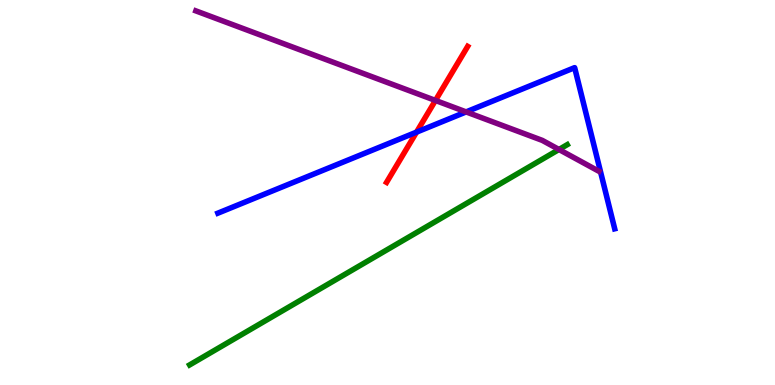[{'lines': ['blue', 'red'], 'intersections': [{'x': 5.37, 'y': 6.57}]}, {'lines': ['green', 'red'], 'intersections': []}, {'lines': ['purple', 'red'], 'intersections': [{'x': 5.62, 'y': 7.39}]}, {'lines': ['blue', 'green'], 'intersections': []}, {'lines': ['blue', 'purple'], 'intersections': [{'x': 6.01, 'y': 7.09}]}, {'lines': ['green', 'purple'], 'intersections': [{'x': 7.21, 'y': 6.12}]}]